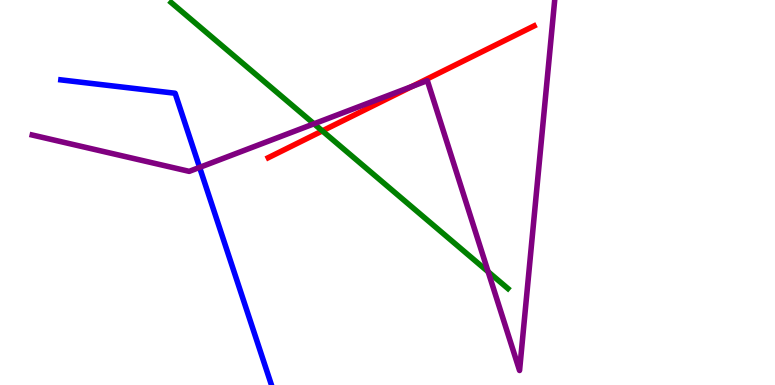[{'lines': ['blue', 'red'], 'intersections': []}, {'lines': ['green', 'red'], 'intersections': [{'x': 4.16, 'y': 6.6}]}, {'lines': ['purple', 'red'], 'intersections': [{'x': 5.32, 'y': 7.75}]}, {'lines': ['blue', 'green'], 'intersections': []}, {'lines': ['blue', 'purple'], 'intersections': [{'x': 2.58, 'y': 5.65}]}, {'lines': ['green', 'purple'], 'intersections': [{'x': 4.05, 'y': 6.78}, {'x': 6.3, 'y': 2.94}]}]